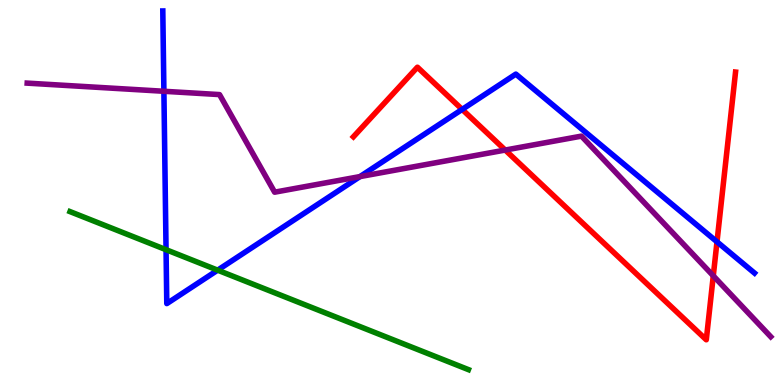[{'lines': ['blue', 'red'], 'intersections': [{'x': 5.96, 'y': 7.16}, {'x': 9.25, 'y': 3.72}]}, {'lines': ['green', 'red'], 'intersections': []}, {'lines': ['purple', 'red'], 'intersections': [{'x': 6.52, 'y': 6.1}, {'x': 9.2, 'y': 2.84}]}, {'lines': ['blue', 'green'], 'intersections': [{'x': 2.14, 'y': 3.51}, {'x': 2.81, 'y': 2.98}]}, {'lines': ['blue', 'purple'], 'intersections': [{'x': 2.11, 'y': 7.63}, {'x': 4.64, 'y': 5.41}]}, {'lines': ['green', 'purple'], 'intersections': []}]